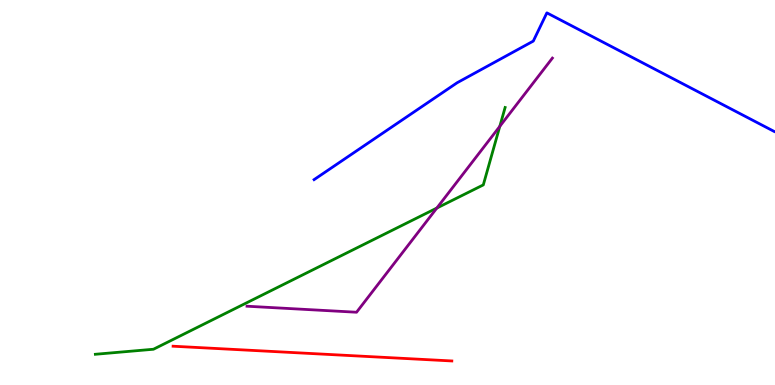[{'lines': ['blue', 'red'], 'intersections': []}, {'lines': ['green', 'red'], 'intersections': []}, {'lines': ['purple', 'red'], 'intersections': []}, {'lines': ['blue', 'green'], 'intersections': []}, {'lines': ['blue', 'purple'], 'intersections': []}, {'lines': ['green', 'purple'], 'intersections': [{'x': 5.64, 'y': 4.6}, {'x': 6.45, 'y': 6.72}]}]